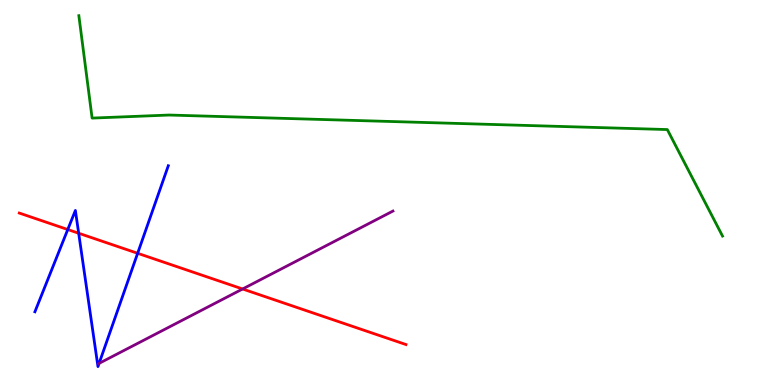[{'lines': ['blue', 'red'], 'intersections': [{'x': 0.874, 'y': 4.04}, {'x': 1.02, 'y': 3.94}, {'x': 1.78, 'y': 3.42}]}, {'lines': ['green', 'red'], 'intersections': []}, {'lines': ['purple', 'red'], 'intersections': [{'x': 3.13, 'y': 2.49}]}, {'lines': ['blue', 'green'], 'intersections': []}, {'lines': ['blue', 'purple'], 'intersections': [{'x': 1.28, 'y': 0.562}]}, {'lines': ['green', 'purple'], 'intersections': []}]